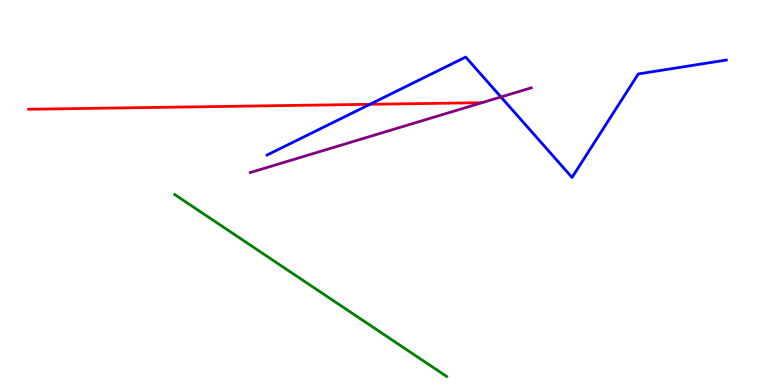[{'lines': ['blue', 'red'], 'intersections': [{'x': 4.77, 'y': 7.29}]}, {'lines': ['green', 'red'], 'intersections': []}, {'lines': ['purple', 'red'], 'intersections': []}, {'lines': ['blue', 'green'], 'intersections': []}, {'lines': ['blue', 'purple'], 'intersections': [{'x': 6.46, 'y': 7.48}]}, {'lines': ['green', 'purple'], 'intersections': []}]